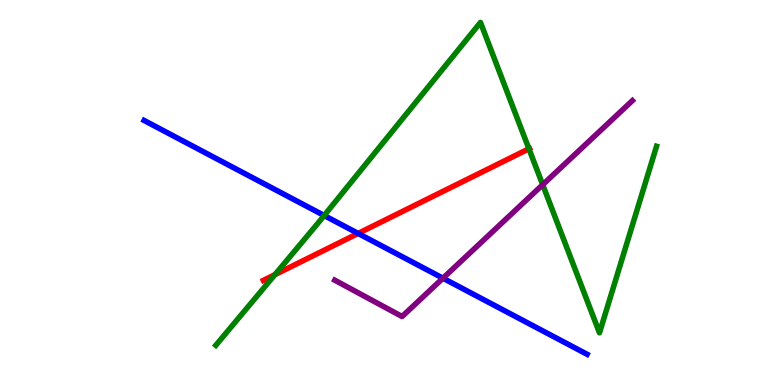[{'lines': ['blue', 'red'], 'intersections': [{'x': 4.62, 'y': 3.94}]}, {'lines': ['green', 'red'], 'intersections': [{'x': 3.55, 'y': 2.87}, {'x': 6.82, 'y': 6.14}]}, {'lines': ['purple', 'red'], 'intersections': []}, {'lines': ['blue', 'green'], 'intersections': [{'x': 4.18, 'y': 4.4}]}, {'lines': ['blue', 'purple'], 'intersections': [{'x': 5.72, 'y': 2.77}]}, {'lines': ['green', 'purple'], 'intersections': [{'x': 7.0, 'y': 5.2}]}]